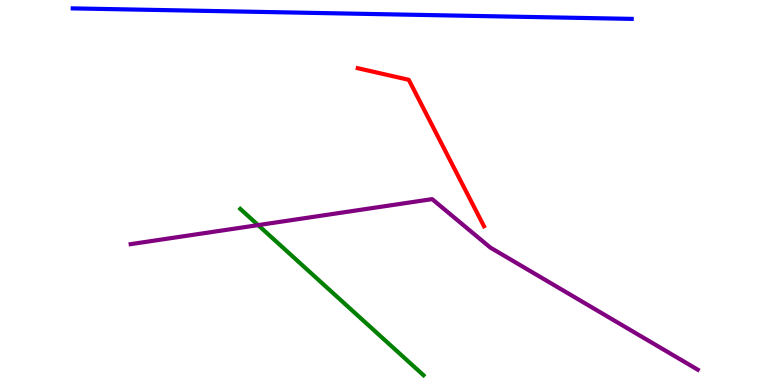[{'lines': ['blue', 'red'], 'intersections': []}, {'lines': ['green', 'red'], 'intersections': []}, {'lines': ['purple', 'red'], 'intersections': []}, {'lines': ['blue', 'green'], 'intersections': []}, {'lines': ['blue', 'purple'], 'intersections': []}, {'lines': ['green', 'purple'], 'intersections': [{'x': 3.33, 'y': 4.15}]}]